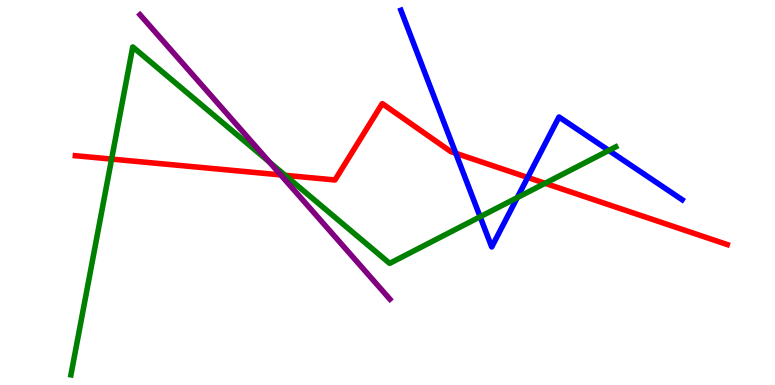[{'lines': ['blue', 'red'], 'intersections': [{'x': 5.88, 'y': 6.02}, {'x': 6.81, 'y': 5.39}]}, {'lines': ['green', 'red'], 'intersections': [{'x': 1.44, 'y': 5.87}, {'x': 3.68, 'y': 5.45}, {'x': 7.03, 'y': 5.24}]}, {'lines': ['purple', 'red'], 'intersections': [{'x': 3.62, 'y': 5.46}]}, {'lines': ['blue', 'green'], 'intersections': [{'x': 6.2, 'y': 4.37}, {'x': 6.67, 'y': 4.87}, {'x': 7.86, 'y': 6.09}]}, {'lines': ['blue', 'purple'], 'intersections': []}, {'lines': ['green', 'purple'], 'intersections': [{'x': 3.48, 'y': 5.79}]}]